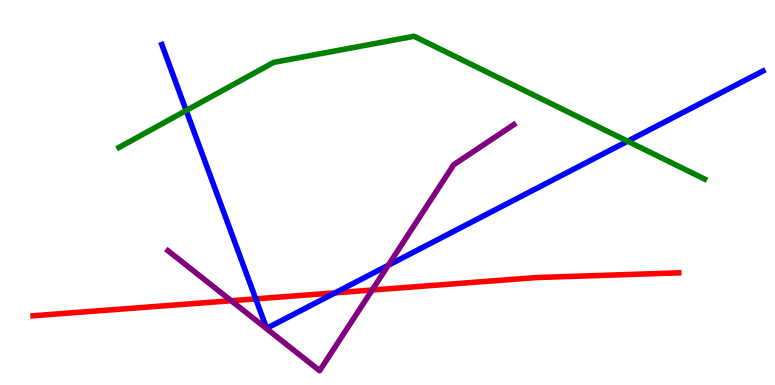[{'lines': ['blue', 'red'], 'intersections': [{'x': 3.3, 'y': 2.24}, {'x': 4.32, 'y': 2.39}]}, {'lines': ['green', 'red'], 'intersections': []}, {'lines': ['purple', 'red'], 'intersections': [{'x': 2.98, 'y': 2.19}, {'x': 4.8, 'y': 2.47}]}, {'lines': ['blue', 'green'], 'intersections': [{'x': 2.4, 'y': 7.13}, {'x': 8.1, 'y': 6.33}]}, {'lines': ['blue', 'purple'], 'intersections': [{'x': 5.01, 'y': 3.11}]}, {'lines': ['green', 'purple'], 'intersections': []}]